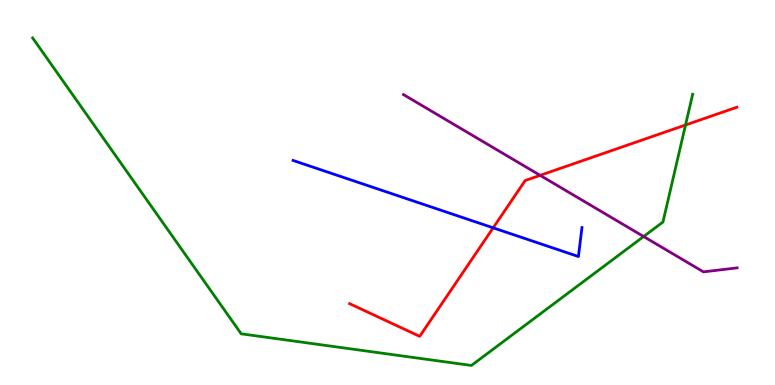[{'lines': ['blue', 'red'], 'intersections': [{'x': 6.36, 'y': 4.08}]}, {'lines': ['green', 'red'], 'intersections': [{'x': 8.85, 'y': 6.75}]}, {'lines': ['purple', 'red'], 'intersections': [{'x': 6.97, 'y': 5.45}]}, {'lines': ['blue', 'green'], 'intersections': []}, {'lines': ['blue', 'purple'], 'intersections': []}, {'lines': ['green', 'purple'], 'intersections': [{'x': 8.3, 'y': 3.86}]}]